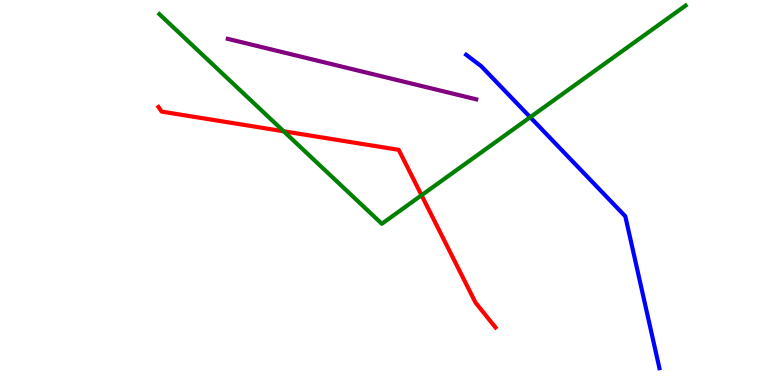[{'lines': ['blue', 'red'], 'intersections': []}, {'lines': ['green', 'red'], 'intersections': [{'x': 3.66, 'y': 6.59}, {'x': 5.44, 'y': 4.93}]}, {'lines': ['purple', 'red'], 'intersections': []}, {'lines': ['blue', 'green'], 'intersections': [{'x': 6.84, 'y': 6.96}]}, {'lines': ['blue', 'purple'], 'intersections': []}, {'lines': ['green', 'purple'], 'intersections': []}]